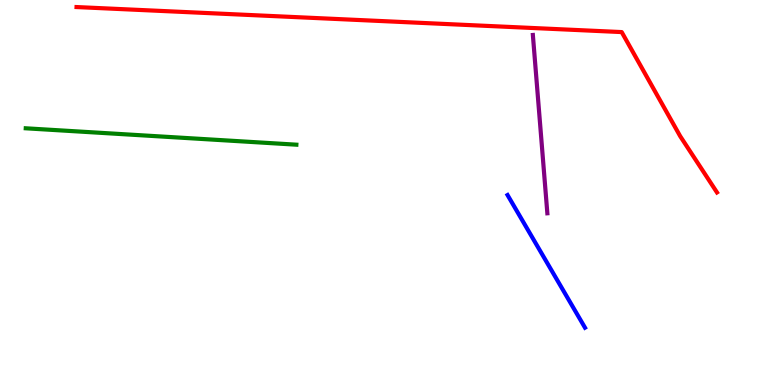[{'lines': ['blue', 'red'], 'intersections': []}, {'lines': ['green', 'red'], 'intersections': []}, {'lines': ['purple', 'red'], 'intersections': []}, {'lines': ['blue', 'green'], 'intersections': []}, {'lines': ['blue', 'purple'], 'intersections': []}, {'lines': ['green', 'purple'], 'intersections': []}]